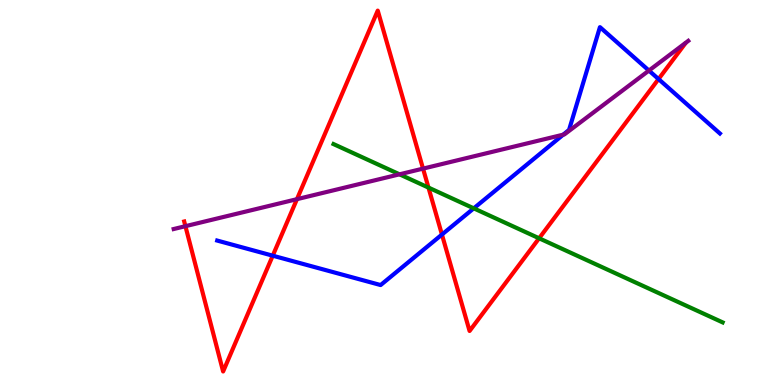[{'lines': ['blue', 'red'], 'intersections': [{'x': 3.52, 'y': 3.36}, {'x': 5.7, 'y': 3.91}, {'x': 8.5, 'y': 7.95}]}, {'lines': ['green', 'red'], 'intersections': [{'x': 5.53, 'y': 5.13}, {'x': 6.96, 'y': 3.81}]}, {'lines': ['purple', 'red'], 'intersections': [{'x': 2.39, 'y': 4.13}, {'x': 3.83, 'y': 4.83}, {'x': 5.46, 'y': 5.62}]}, {'lines': ['blue', 'green'], 'intersections': [{'x': 6.11, 'y': 4.59}]}, {'lines': ['blue', 'purple'], 'intersections': [{'x': 7.27, 'y': 6.5}, {'x': 8.37, 'y': 8.17}]}, {'lines': ['green', 'purple'], 'intersections': [{'x': 5.16, 'y': 5.47}]}]